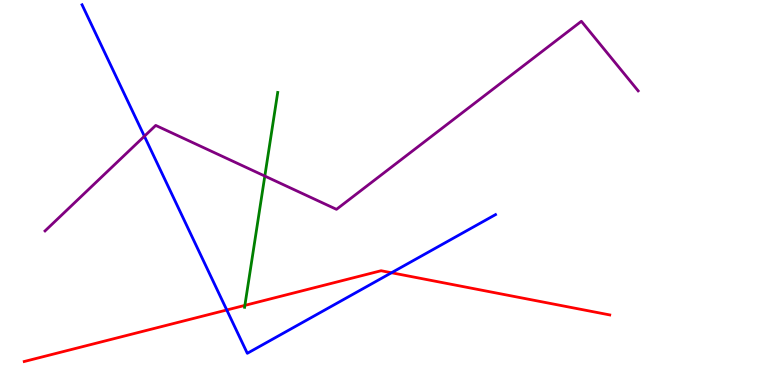[{'lines': ['blue', 'red'], 'intersections': [{'x': 2.93, 'y': 1.95}, {'x': 5.05, 'y': 2.92}]}, {'lines': ['green', 'red'], 'intersections': [{'x': 3.16, 'y': 2.07}]}, {'lines': ['purple', 'red'], 'intersections': []}, {'lines': ['blue', 'green'], 'intersections': []}, {'lines': ['blue', 'purple'], 'intersections': [{'x': 1.86, 'y': 6.46}]}, {'lines': ['green', 'purple'], 'intersections': [{'x': 3.42, 'y': 5.43}]}]